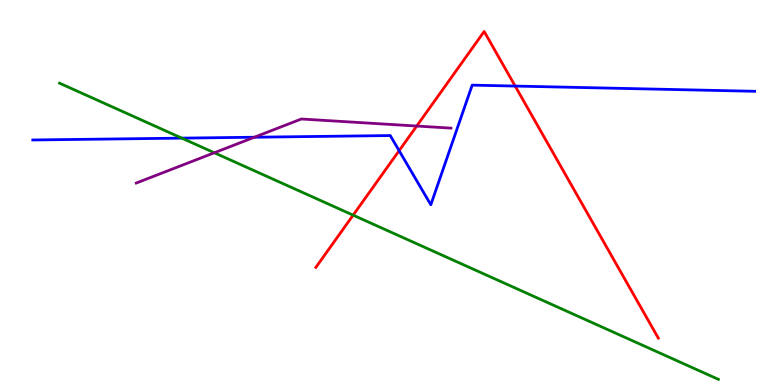[{'lines': ['blue', 'red'], 'intersections': [{'x': 5.15, 'y': 6.09}, {'x': 6.65, 'y': 7.76}]}, {'lines': ['green', 'red'], 'intersections': [{'x': 4.56, 'y': 4.41}]}, {'lines': ['purple', 'red'], 'intersections': [{'x': 5.38, 'y': 6.73}]}, {'lines': ['blue', 'green'], 'intersections': [{'x': 2.35, 'y': 6.41}]}, {'lines': ['blue', 'purple'], 'intersections': [{'x': 3.28, 'y': 6.44}]}, {'lines': ['green', 'purple'], 'intersections': [{'x': 2.77, 'y': 6.03}]}]